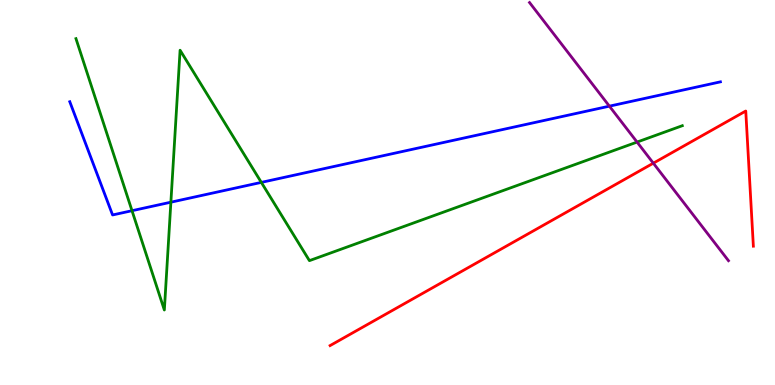[{'lines': ['blue', 'red'], 'intersections': []}, {'lines': ['green', 'red'], 'intersections': []}, {'lines': ['purple', 'red'], 'intersections': [{'x': 8.43, 'y': 5.76}]}, {'lines': ['blue', 'green'], 'intersections': [{'x': 1.7, 'y': 4.53}, {'x': 2.2, 'y': 4.75}, {'x': 3.37, 'y': 5.26}]}, {'lines': ['blue', 'purple'], 'intersections': [{'x': 7.86, 'y': 7.24}]}, {'lines': ['green', 'purple'], 'intersections': [{'x': 8.22, 'y': 6.31}]}]